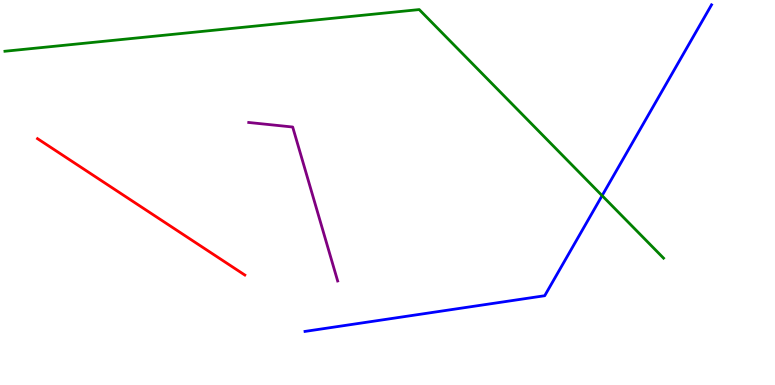[{'lines': ['blue', 'red'], 'intersections': []}, {'lines': ['green', 'red'], 'intersections': []}, {'lines': ['purple', 'red'], 'intersections': []}, {'lines': ['blue', 'green'], 'intersections': [{'x': 7.77, 'y': 4.92}]}, {'lines': ['blue', 'purple'], 'intersections': []}, {'lines': ['green', 'purple'], 'intersections': []}]